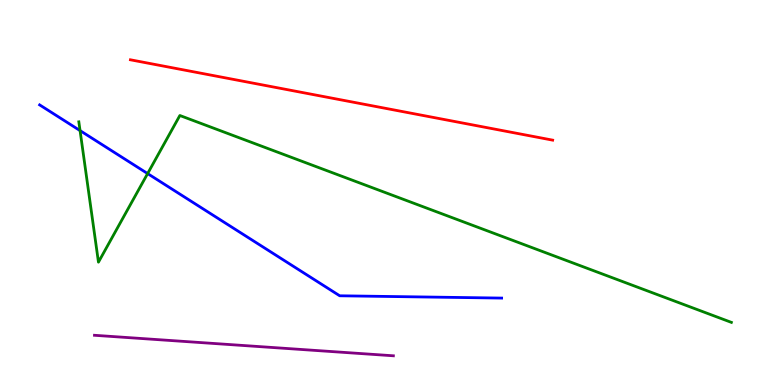[{'lines': ['blue', 'red'], 'intersections': []}, {'lines': ['green', 'red'], 'intersections': []}, {'lines': ['purple', 'red'], 'intersections': []}, {'lines': ['blue', 'green'], 'intersections': [{'x': 1.03, 'y': 6.61}, {'x': 1.9, 'y': 5.49}]}, {'lines': ['blue', 'purple'], 'intersections': []}, {'lines': ['green', 'purple'], 'intersections': []}]